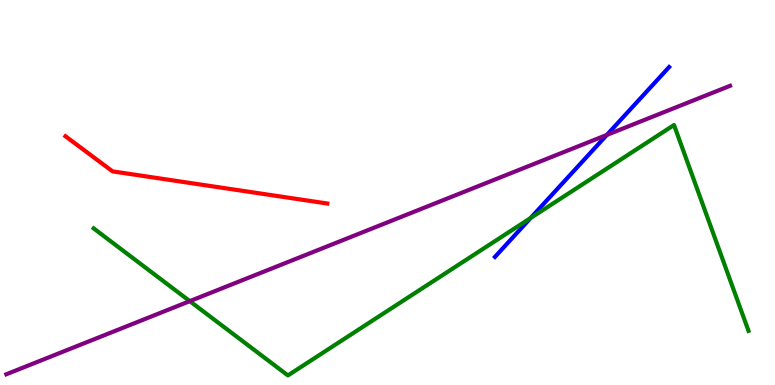[{'lines': ['blue', 'red'], 'intersections': []}, {'lines': ['green', 'red'], 'intersections': []}, {'lines': ['purple', 'red'], 'intersections': []}, {'lines': ['blue', 'green'], 'intersections': [{'x': 6.85, 'y': 4.34}]}, {'lines': ['blue', 'purple'], 'intersections': [{'x': 7.83, 'y': 6.5}]}, {'lines': ['green', 'purple'], 'intersections': [{'x': 2.45, 'y': 2.18}]}]